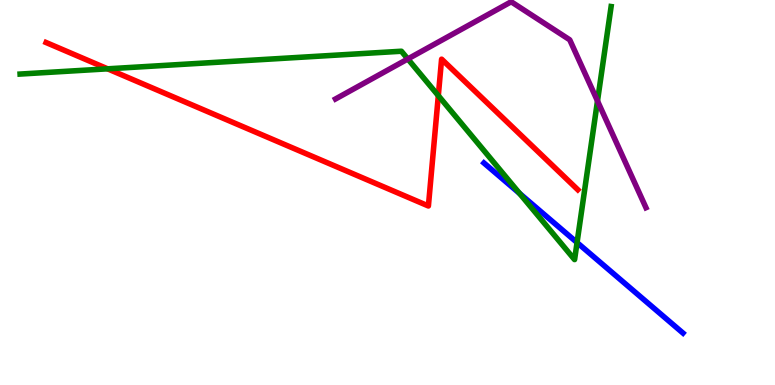[{'lines': ['blue', 'red'], 'intersections': []}, {'lines': ['green', 'red'], 'intersections': [{'x': 1.39, 'y': 8.21}, {'x': 5.66, 'y': 7.52}]}, {'lines': ['purple', 'red'], 'intersections': []}, {'lines': ['blue', 'green'], 'intersections': [{'x': 6.7, 'y': 4.97}, {'x': 7.45, 'y': 3.7}]}, {'lines': ['blue', 'purple'], 'intersections': []}, {'lines': ['green', 'purple'], 'intersections': [{'x': 5.26, 'y': 8.47}, {'x': 7.71, 'y': 7.38}]}]